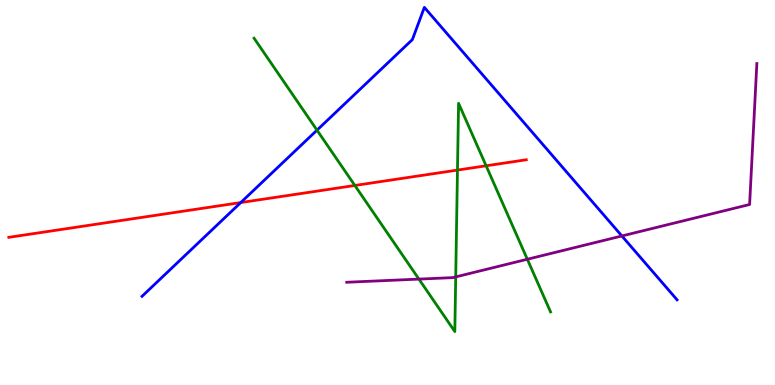[{'lines': ['blue', 'red'], 'intersections': [{'x': 3.11, 'y': 4.74}]}, {'lines': ['green', 'red'], 'intersections': [{'x': 4.58, 'y': 5.18}, {'x': 5.9, 'y': 5.58}, {'x': 6.27, 'y': 5.69}]}, {'lines': ['purple', 'red'], 'intersections': []}, {'lines': ['blue', 'green'], 'intersections': [{'x': 4.09, 'y': 6.62}]}, {'lines': ['blue', 'purple'], 'intersections': [{'x': 8.02, 'y': 3.87}]}, {'lines': ['green', 'purple'], 'intersections': [{'x': 5.41, 'y': 2.75}, {'x': 5.88, 'y': 2.81}, {'x': 6.8, 'y': 3.27}]}]